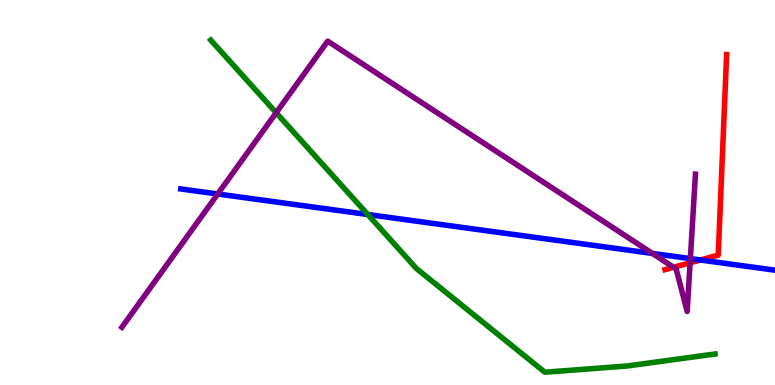[{'lines': ['blue', 'red'], 'intersections': [{'x': 9.04, 'y': 3.25}]}, {'lines': ['green', 'red'], 'intersections': []}, {'lines': ['purple', 'red'], 'intersections': [{'x': 8.69, 'y': 3.06}, {'x': 8.9, 'y': 3.17}]}, {'lines': ['blue', 'green'], 'intersections': [{'x': 4.75, 'y': 4.43}]}, {'lines': ['blue', 'purple'], 'intersections': [{'x': 2.81, 'y': 4.96}, {'x': 8.42, 'y': 3.42}, {'x': 8.91, 'y': 3.28}]}, {'lines': ['green', 'purple'], 'intersections': [{'x': 3.56, 'y': 7.07}]}]